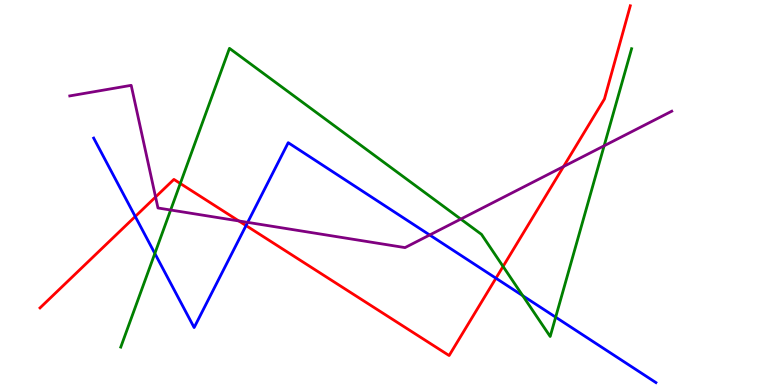[{'lines': ['blue', 'red'], 'intersections': [{'x': 1.75, 'y': 4.38}, {'x': 3.17, 'y': 4.14}, {'x': 6.4, 'y': 2.77}]}, {'lines': ['green', 'red'], 'intersections': [{'x': 2.33, 'y': 5.23}, {'x': 6.49, 'y': 3.08}]}, {'lines': ['purple', 'red'], 'intersections': [{'x': 2.01, 'y': 4.88}, {'x': 3.08, 'y': 4.26}, {'x': 7.27, 'y': 5.67}]}, {'lines': ['blue', 'green'], 'intersections': [{'x': 2.0, 'y': 3.42}, {'x': 6.75, 'y': 2.32}, {'x': 7.17, 'y': 1.76}]}, {'lines': ['blue', 'purple'], 'intersections': [{'x': 3.2, 'y': 4.22}, {'x': 5.54, 'y': 3.9}]}, {'lines': ['green', 'purple'], 'intersections': [{'x': 2.2, 'y': 4.55}, {'x': 5.95, 'y': 4.31}, {'x': 7.8, 'y': 6.21}]}]